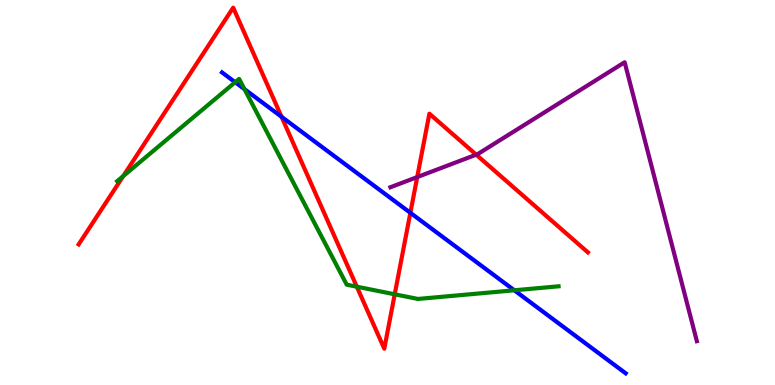[{'lines': ['blue', 'red'], 'intersections': [{'x': 3.63, 'y': 6.97}, {'x': 5.3, 'y': 4.47}]}, {'lines': ['green', 'red'], 'intersections': [{'x': 1.59, 'y': 5.43}, {'x': 4.6, 'y': 2.55}, {'x': 5.09, 'y': 2.36}]}, {'lines': ['purple', 'red'], 'intersections': [{'x': 5.38, 'y': 5.4}, {'x': 6.14, 'y': 5.98}]}, {'lines': ['blue', 'green'], 'intersections': [{'x': 3.03, 'y': 7.86}, {'x': 3.15, 'y': 7.68}, {'x': 6.64, 'y': 2.46}]}, {'lines': ['blue', 'purple'], 'intersections': []}, {'lines': ['green', 'purple'], 'intersections': []}]